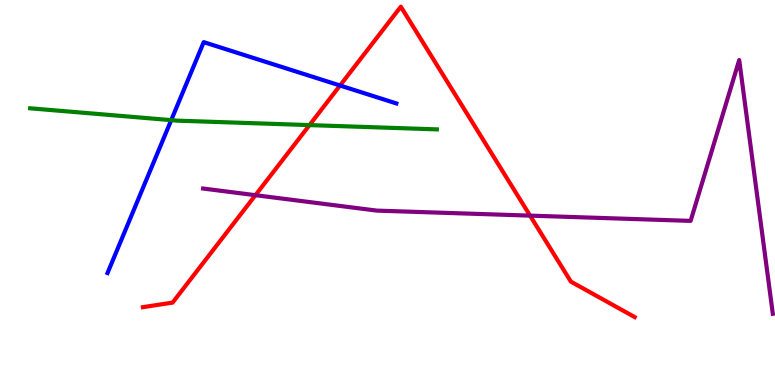[{'lines': ['blue', 'red'], 'intersections': [{'x': 4.39, 'y': 7.78}]}, {'lines': ['green', 'red'], 'intersections': [{'x': 3.99, 'y': 6.75}]}, {'lines': ['purple', 'red'], 'intersections': [{'x': 3.3, 'y': 4.93}, {'x': 6.84, 'y': 4.4}]}, {'lines': ['blue', 'green'], 'intersections': [{'x': 2.21, 'y': 6.88}]}, {'lines': ['blue', 'purple'], 'intersections': []}, {'lines': ['green', 'purple'], 'intersections': []}]